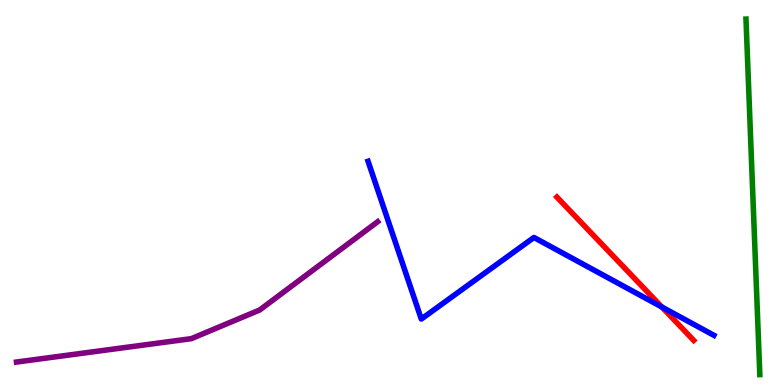[{'lines': ['blue', 'red'], 'intersections': [{'x': 8.54, 'y': 2.03}]}, {'lines': ['green', 'red'], 'intersections': []}, {'lines': ['purple', 'red'], 'intersections': []}, {'lines': ['blue', 'green'], 'intersections': []}, {'lines': ['blue', 'purple'], 'intersections': []}, {'lines': ['green', 'purple'], 'intersections': []}]